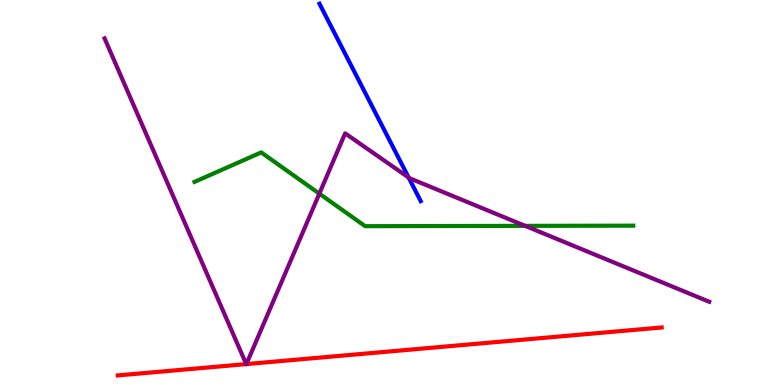[{'lines': ['blue', 'red'], 'intersections': []}, {'lines': ['green', 'red'], 'intersections': []}, {'lines': ['purple', 'red'], 'intersections': [{'x': 3.18, 'y': 0.543}, {'x': 3.18, 'y': 0.543}]}, {'lines': ['blue', 'green'], 'intersections': []}, {'lines': ['blue', 'purple'], 'intersections': [{'x': 5.27, 'y': 5.39}]}, {'lines': ['green', 'purple'], 'intersections': [{'x': 4.12, 'y': 4.97}, {'x': 6.78, 'y': 4.13}]}]